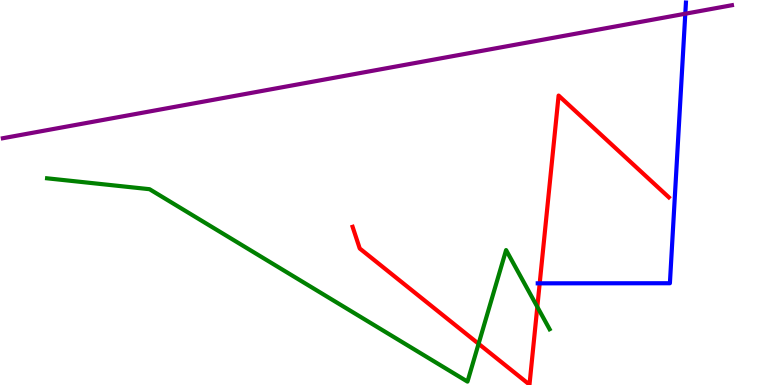[{'lines': ['blue', 'red'], 'intersections': [{'x': 6.96, 'y': 2.64}]}, {'lines': ['green', 'red'], 'intersections': [{'x': 6.18, 'y': 1.07}, {'x': 6.93, 'y': 2.03}]}, {'lines': ['purple', 'red'], 'intersections': []}, {'lines': ['blue', 'green'], 'intersections': []}, {'lines': ['blue', 'purple'], 'intersections': [{'x': 8.84, 'y': 9.64}]}, {'lines': ['green', 'purple'], 'intersections': []}]